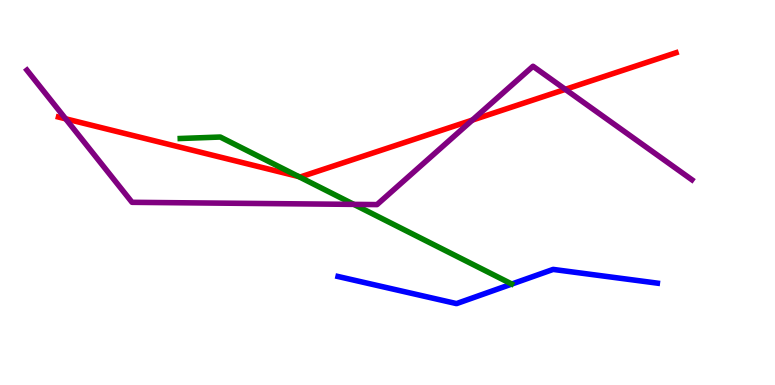[{'lines': ['blue', 'red'], 'intersections': []}, {'lines': ['green', 'red'], 'intersections': [{'x': 3.85, 'y': 5.42}]}, {'lines': ['purple', 'red'], 'intersections': [{'x': 0.847, 'y': 6.91}, {'x': 6.09, 'y': 6.88}, {'x': 7.29, 'y': 7.68}]}, {'lines': ['blue', 'green'], 'intersections': []}, {'lines': ['blue', 'purple'], 'intersections': []}, {'lines': ['green', 'purple'], 'intersections': [{'x': 4.57, 'y': 4.69}]}]